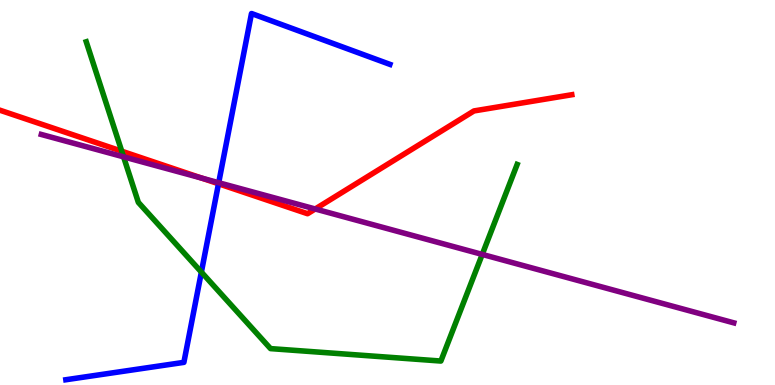[{'lines': ['blue', 'red'], 'intersections': [{'x': 2.82, 'y': 5.23}]}, {'lines': ['green', 'red'], 'intersections': [{'x': 1.57, 'y': 6.07}]}, {'lines': ['purple', 'red'], 'intersections': [{'x': 2.6, 'y': 5.37}, {'x': 4.07, 'y': 4.57}]}, {'lines': ['blue', 'green'], 'intersections': [{'x': 2.6, 'y': 2.93}]}, {'lines': ['blue', 'purple'], 'intersections': [{'x': 2.82, 'y': 5.25}]}, {'lines': ['green', 'purple'], 'intersections': [{'x': 1.59, 'y': 5.93}, {'x': 6.22, 'y': 3.39}]}]